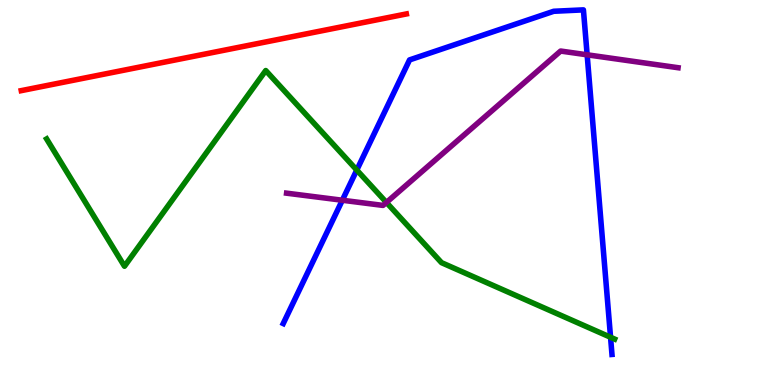[{'lines': ['blue', 'red'], 'intersections': []}, {'lines': ['green', 'red'], 'intersections': []}, {'lines': ['purple', 'red'], 'intersections': []}, {'lines': ['blue', 'green'], 'intersections': [{'x': 4.6, 'y': 5.58}, {'x': 7.88, 'y': 1.24}]}, {'lines': ['blue', 'purple'], 'intersections': [{'x': 4.42, 'y': 4.8}, {'x': 7.58, 'y': 8.58}]}, {'lines': ['green', 'purple'], 'intersections': [{'x': 4.99, 'y': 4.74}]}]